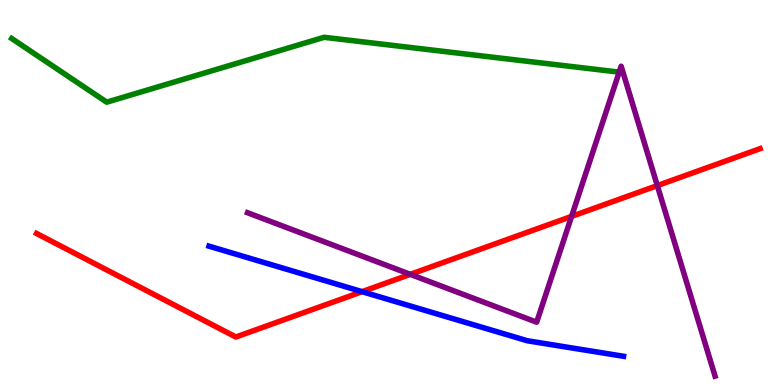[{'lines': ['blue', 'red'], 'intersections': [{'x': 4.67, 'y': 2.42}]}, {'lines': ['green', 'red'], 'intersections': []}, {'lines': ['purple', 'red'], 'intersections': [{'x': 5.29, 'y': 2.87}, {'x': 7.38, 'y': 4.38}, {'x': 8.48, 'y': 5.18}]}, {'lines': ['blue', 'green'], 'intersections': []}, {'lines': ['blue', 'purple'], 'intersections': []}, {'lines': ['green', 'purple'], 'intersections': []}]